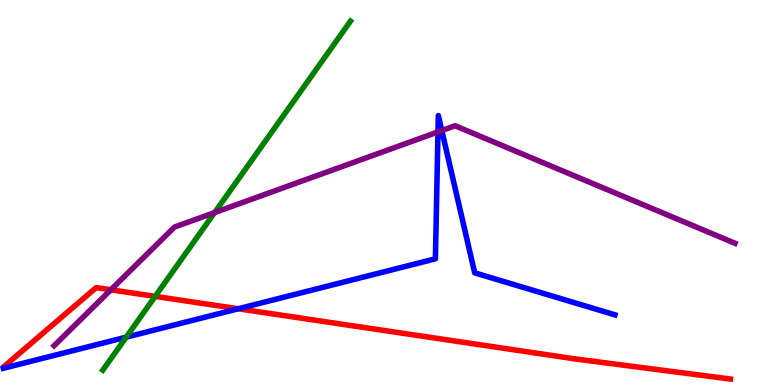[{'lines': ['blue', 'red'], 'intersections': [{'x': 3.07, 'y': 1.98}]}, {'lines': ['green', 'red'], 'intersections': [{'x': 2.0, 'y': 2.3}]}, {'lines': ['purple', 'red'], 'intersections': [{'x': 1.43, 'y': 2.47}]}, {'lines': ['blue', 'green'], 'intersections': [{'x': 1.63, 'y': 1.24}]}, {'lines': ['blue', 'purple'], 'intersections': [{'x': 5.65, 'y': 6.57}, {'x': 5.7, 'y': 6.61}]}, {'lines': ['green', 'purple'], 'intersections': [{'x': 2.77, 'y': 4.48}]}]